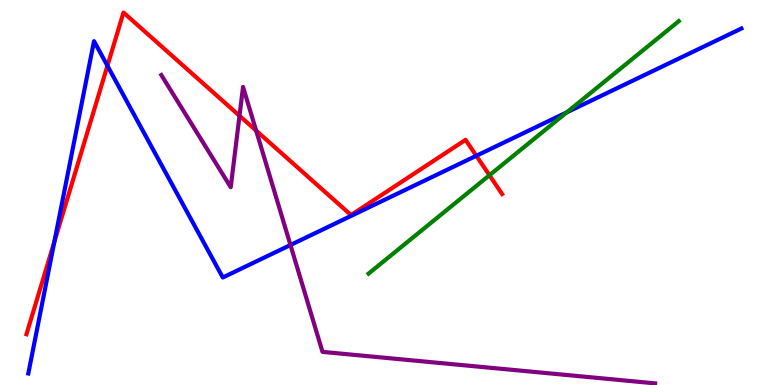[{'lines': ['blue', 'red'], 'intersections': [{'x': 0.701, 'y': 3.72}, {'x': 1.39, 'y': 8.29}, {'x': 6.15, 'y': 5.95}]}, {'lines': ['green', 'red'], 'intersections': [{'x': 6.32, 'y': 5.45}]}, {'lines': ['purple', 'red'], 'intersections': [{'x': 3.09, 'y': 6.99}, {'x': 3.31, 'y': 6.61}]}, {'lines': ['blue', 'green'], 'intersections': [{'x': 7.31, 'y': 7.08}]}, {'lines': ['blue', 'purple'], 'intersections': [{'x': 3.75, 'y': 3.64}]}, {'lines': ['green', 'purple'], 'intersections': []}]